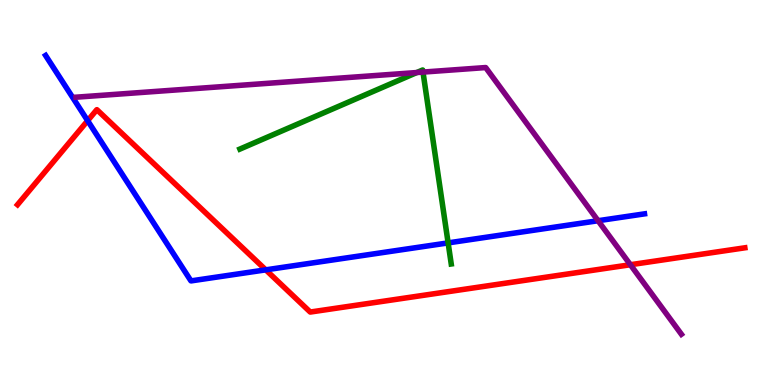[{'lines': ['blue', 'red'], 'intersections': [{'x': 1.13, 'y': 6.87}, {'x': 3.43, 'y': 2.99}]}, {'lines': ['green', 'red'], 'intersections': []}, {'lines': ['purple', 'red'], 'intersections': [{'x': 8.13, 'y': 3.12}]}, {'lines': ['blue', 'green'], 'intersections': [{'x': 5.78, 'y': 3.69}]}, {'lines': ['blue', 'purple'], 'intersections': [{'x': 7.72, 'y': 4.27}]}, {'lines': ['green', 'purple'], 'intersections': [{'x': 5.38, 'y': 8.12}, {'x': 5.46, 'y': 8.13}]}]